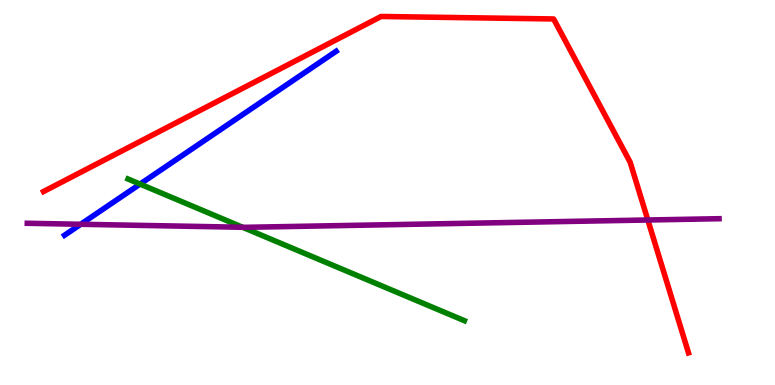[{'lines': ['blue', 'red'], 'intersections': []}, {'lines': ['green', 'red'], 'intersections': []}, {'lines': ['purple', 'red'], 'intersections': [{'x': 8.36, 'y': 4.29}]}, {'lines': ['blue', 'green'], 'intersections': [{'x': 1.81, 'y': 5.22}]}, {'lines': ['blue', 'purple'], 'intersections': [{'x': 1.04, 'y': 4.17}]}, {'lines': ['green', 'purple'], 'intersections': [{'x': 3.13, 'y': 4.1}]}]